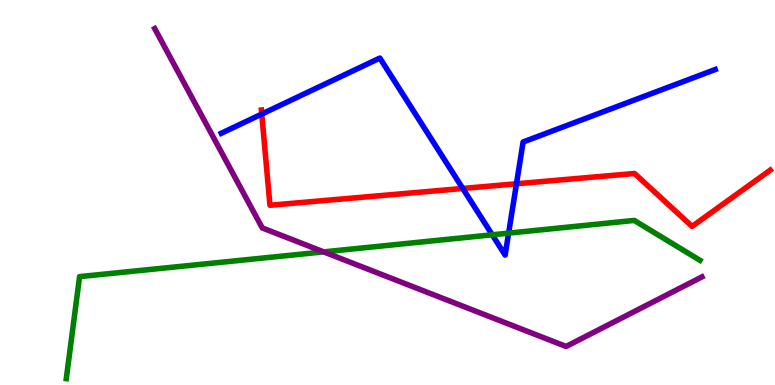[{'lines': ['blue', 'red'], 'intersections': [{'x': 3.38, 'y': 7.04}, {'x': 5.97, 'y': 5.1}, {'x': 6.66, 'y': 5.23}]}, {'lines': ['green', 'red'], 'intersections': []}, {'lines': ['purple', 'red'], 'intersections': []}, {'lines': ['blue', 'green'], 'intersections': [{'x': 6.35, 'y': 3.9}, {'x': 6.56, 'y': 3.94}]}, {'lines': ['blue', 'purple'], 'intersections': []}, {'lines': ['green', 'purple'], 'intersections': [{'x': 4.18, 'y': 3.46}]}]